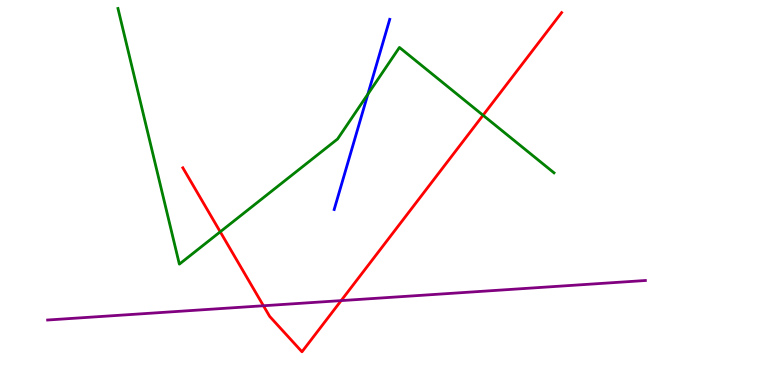[{'lines': ['blue', 'red'], 'intersections': []}, {'lines': ['green', 'red'], 'intersections': [{'x': 2.84, 'y': 3.98}, {'x': 6.23, 'y': 7.01}]}, {'lines': ['purple', 'red'], 'intersections': [{'x': 3.4, 'y': 2.06}, {'x': 4.4, 'y': 2.19}]}, {'lines': ['blue', 'green'], 'intersections': [{'x': 4.75, 'y': 7.55}]}, {'lines': ['blue', 'purple'], 'intersections': []}, {'lines': ['green', 'purple'], 'intersections': []}]